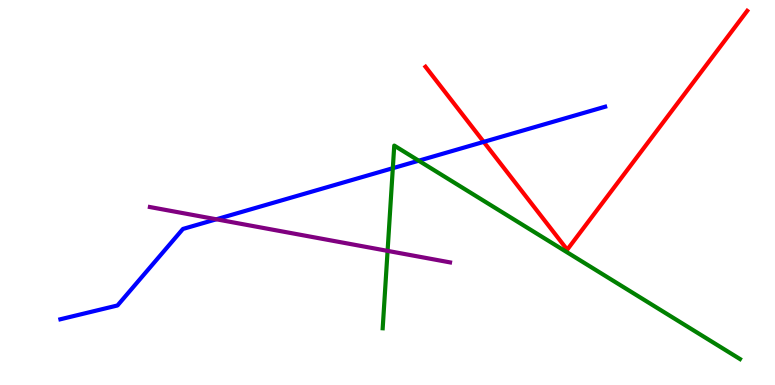[{'lines': ['blue', 'red'], 'intersections': [{'x': 6.24, 'y': 6.31}]}, {'lines': ['green', 'red'], 'intersections': []}, {'lines': ['purple', 'red'], 'intersections': []}, {'lines': ['blue', 'green'], 'intersections': [{'x': 5.07, 'y': 5.63}, {'x': 5.4, 'y': 5.83}]}, {'lines': ['blue', 'purple'], 'intersections': [{'x': 2.79, 'y': 4.3}]}, {'lines': ['green', 'purple'], 'intersections': [{'x': 5.0, 'y': 3.48}]}]